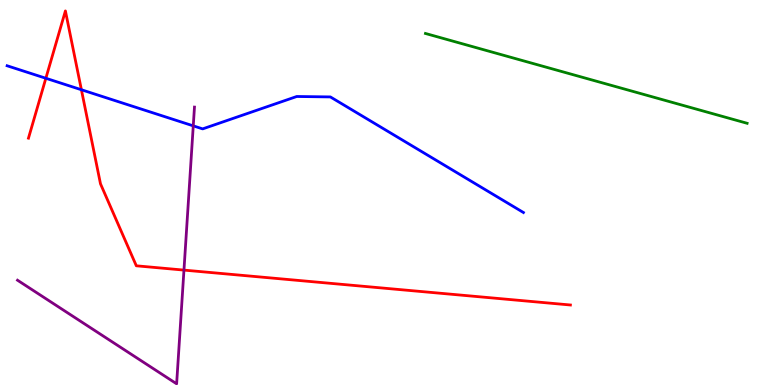[{'lines': ['blue', 'red'], 'intersections': [{'x': 0.592, 'y': 7.97}, {'x': 1.05, 'y': 7.67}]}, {'lines': ['green', 'red'], 'intersections': []}, {'lines': ['purple', 'red'], 'intersections': [{'x': 2.37, 'y': 2.98}]}, {'lines': ['blue', 'green'], 'intersections': []}, {'lines': ['blue', 'purple'], 'intersections': [{'x': 2.49, 'y': 6.73}]}, {'lines': ['green', 'purple'], 'intersections': []}]